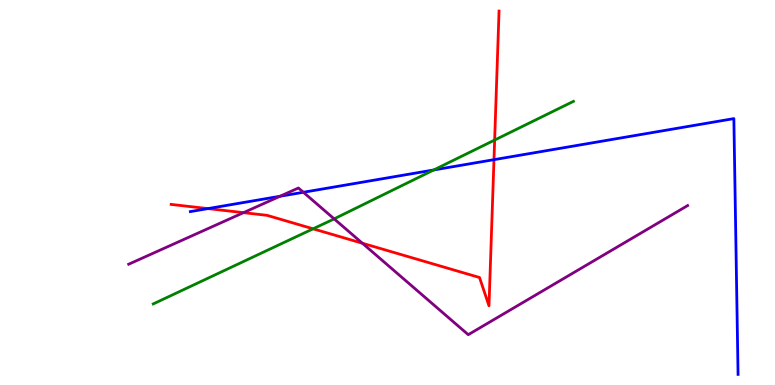[{'lines': ['blue', 'red'], 'intersections': [{'x': 2.68, 'y': 4.58}, {'x': 6.37, 'y': 5.85}]}, {'lines': ['green', 'red'], 'intersections': [{'x': 4.04, 'y': 4.06}, {'x': 6.38, 'y': 6.36}]}, {'lines': ['purple', 'red'], 'intersections': [{'x': 3.14, 'y': 4.48}, {'x': 4.68, 'y': 3.68}]}, {'lines': ['blue', 'green'], 'intersections': [{'x': 5.6, 'y': 5.59}]}, {'lines': ['blue', 'purple'], 'intersections': [{'x': 3.61, 'y': 4.9}, {'x': 3.91, 'y': 5.01}]}, {'lines': ['green', 'purple'], 'intersections': [{'x': 4.31, 'y': 4.32}]}]